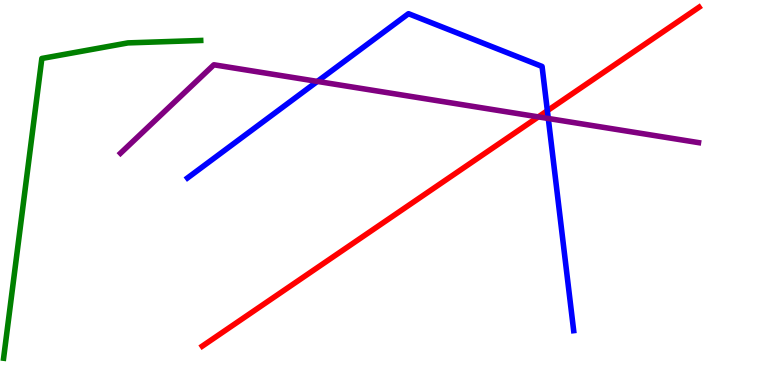[{'lines': ['blue', 'red'], 'intersections': [{'x': 7.06, 'y': 7.12}]}, {'lines': ['green', 'red'], 'intersections': []}, {'lines': ['purple', 'red'], 'intersections': [{'x': 6.95, 'y': 6.96}]}, {'lines': ['blue', 'green'], 'intersections': []}, {'lines': ['blue', 'purple'], 'intersections': [{'x': 4.1, 'y': 7.89}, {'x': 7.07, 'y': 6.92}]}, {'lines': ['green', 'purple'], 'intersections': []}]